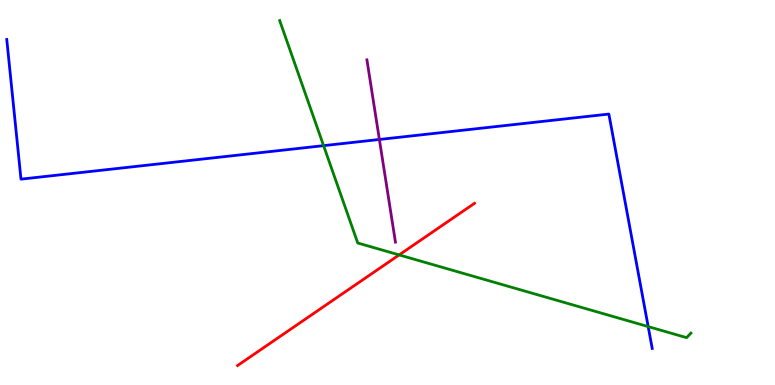[{'lines': ['blue', 'red'], 'intersections': []}, {'lines': ['green', 'red'], 'intersections': [{'x': 5.15, 'y': 3.38}]}, {'lines': ['purple', 'red'], 'intersections': []}, {'lines': ['blue', 'green'], 'intersections': [{'x': 4.18, 'y': 6.22}, {'x': 8.36, 'y': 1.52}]}, {'lines': ['blue', 'purple'], 'intersections': [{'x': 4.9, 'y': 6.38}]}, {'lines': ['green', 'purple'], 'intersections': []}]